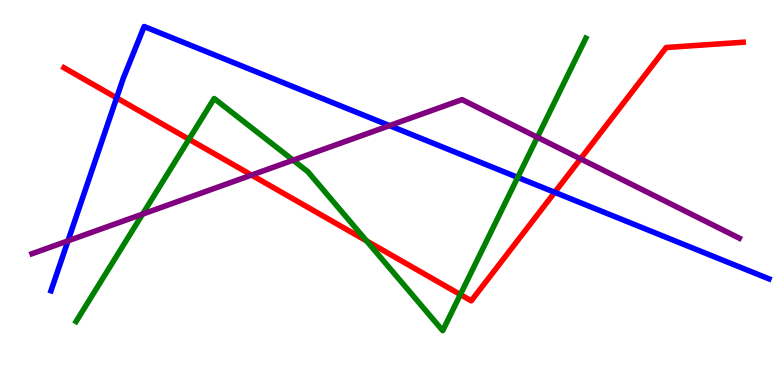[{'lines': ['blue', 'red'], 'intersections': [{'x': 1.5, 'y': 7.46}, {'x': 7.16, 'y': 5.0}]}, {'lines': ['green', 'red'], 'intersections': [{'x': 2.44, 'y': 6.38}, {'x': 4.73, 'y': 3.74}, {'x': 5.94, 'y': 2.35}]}, {'lines': ['purple', 'red'], 'intersections': [{'x': 3.25, 'y': 5.45}, {'x': 7.49, 'y': 5.87}]}, {'lines': ['blue', 'green'], 'intersections': [{'x': 6.68, 'y': 5.39}]}, {'lines': ['blue', 'purple'], 'intersections': [{'x': 0.877, 'y': 3.74}, {'x': 5.03, 'y': 6.74}]}, {'lines': ['green', 'purple'], 'intersections': [{'x': 1.84, 'y': 4.44}, {'x': 3.78, 'y': 5.84}, {'x': 6.93, 'y': 6.43}]}]